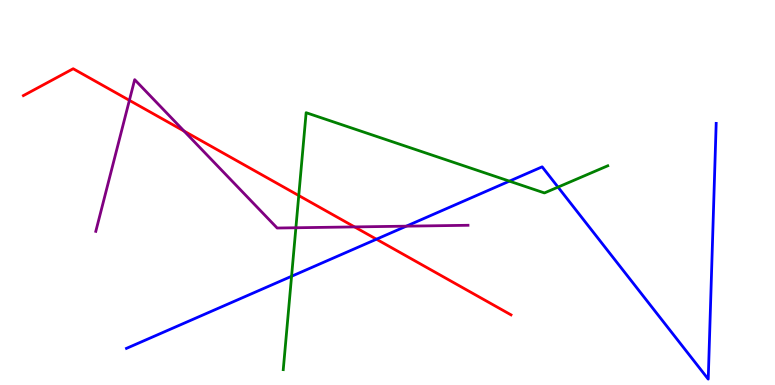[{'lines': ['blue', 'red'], 'intersections': [{'x': 4.86, 'y': 3.79}]}, {'lines': ['green', 'red'], 'intersections': [{'x': 3.85, 'y': 4.92}]}, {'lines': ['purple', 'red'], 'intersections': [{'x': 1.67, 'y': 7.39}, {'x': 2.37, 'y': 6.6}, {'x': 4.57, 'y': 4.11}]}, {'lines': ['blue', 'green'], 'intersections': [{'x': 3.76, 'y': 2.82}, {'x': 6.57, 'y': 5.29}, {'x': 7.2, 'y': 5.14}]}, {'lines': ['blue', 'purple'], 'intersections': [{'x': 5.24, 'y': 4.13}]}, {'lines': ['green', 'purple'], 'intersections': [{'x': 3.82, 'y': 4.08}]}]